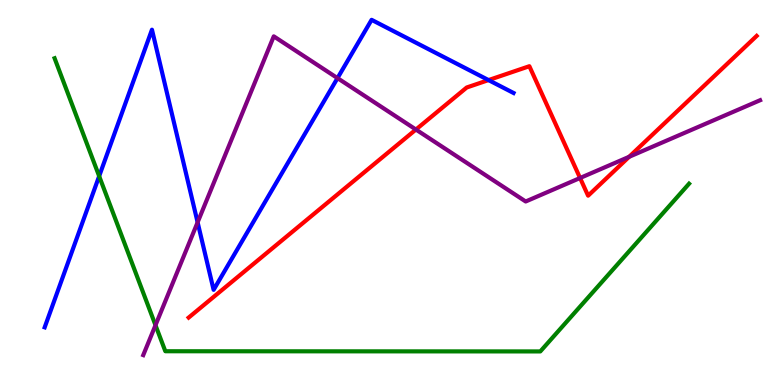[{'lines': ['blue', 'red'], 'intersections': [{'x': 6.3, 'y': 7.92}]}, {'lines': ['green', 'red'], 'intersections': []}, {'lines': ['purple', 'red'], 'intersections': [{'x': 5.37, 'y': 6.64}, {'x': 7.48, 'y': 5.38}, {'x': 8.12, 'y': 5.93}]}, {'lines': ['blue', 'green'], 'intersections': [{'x': 1.28, 'y': 5.42}]}, {'lines': ['blue', 'purple'], 'intersections': [{'x': 2.55, 'y': 4.23}, {'x': 4.35, 'y': 7.97}]}, {'lines': ['green', 'purple'], 'intersections': [{'x': 2.01, 'y': 1.55}]}]